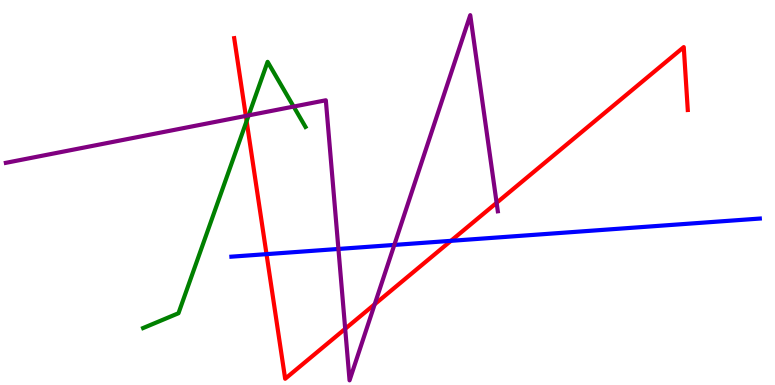[{'lines': ['blue', 'red'], 'intersections': [{'x': 3.44, 'y': 3.4}, {'x': 5.82, 'y': 3.74}]}, {'lines': ['green', 'red'], 'intersections': [{'x': 3.18, 'y': 6.86}]}, {'lines': ['purple', 'red'], 'intersections': [{'x': 3.17, 'y': 6.99}, {'x': 4.45, 'y': 1.46}, {'x': 4.83, 'y': 2.1}, {'x': 6.41, 'y': 4.73}]}, {'lines': ['blue', 'green'], 'intersections': []}, {'lines': ['blue', 'purple'], 'intersections': [{'x': 4.37, 'y': 3.53}, {'x': 5.09, 'y': 3.64}]}, {'lines': ['green', 'purple'], 'intersections': [{'x': 3.21, 'y': 7.0}, {'x': 3.79, 'y': 7.23}]}]